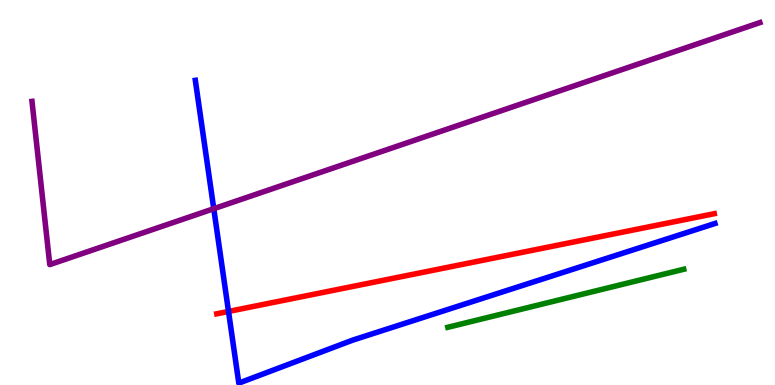[{'lines': ['blue', 'red'], 'intersections': [{'x': 2.95, 'y': 1.91}]}, {'lines': ['green', 'red'], 'intersections': []}, {'lines': ['purple', 'red'], 'intersections': []}, {'lines': ['blue', 'green'], 'intersections': []}, {'lines': ['blue', 'purple'], 'intersections': [{'x': 2.76, 'y': 4.58}]}, {'lines': ['green', 'purple'], 'intersections': []}]